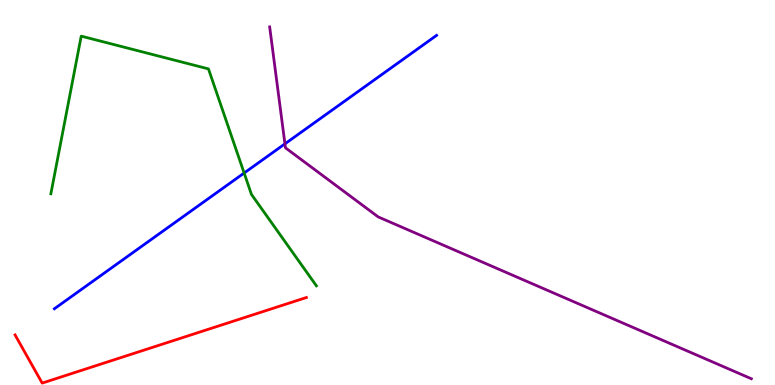[{'lines': ['blue', 'red'], 'intersections': []}, {'lines': ['green', 'red'], 'intersections': []}, {'lines': ['purple', 'red'], 'intersections': []}, {'lines': ['blue', 'green'], 'intersections': [{'x': 3.15, 'y': 5.51}]}, {'lines': ['blue', 'purple'], 'intersections': [{'x': 3.68, 'y': 6.26}]}, {'lines': ['green', 'purple'], 'intersections': []}]